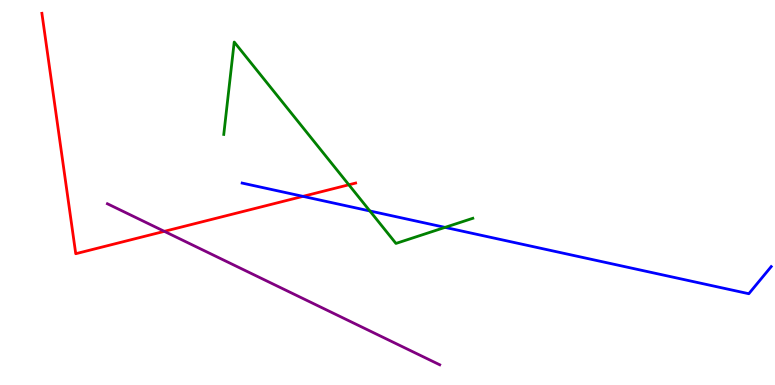[{'lines': ['blue', 'red'], 'intersections': [{'x': 3.91, 'y': 4.9}]}, {'lines': ['green', 'red'], 'intersections': [{'x': 4.5, 'y': 5.2}]}, {'lines': ['purple', 'red'], 'intersections': [{'x': 2.12, 'y': 3.99}]}, {'lines': ['blue', 'green'], 'intersections': [{'x': 4.77, 'y': 4.52}, {'x': 5.74, 'y': 4.09}]}, {'lines': ['blue', 'purple'], 'intersections': []}, {'lines': ['green', 'purple'], 'intersections': []}]